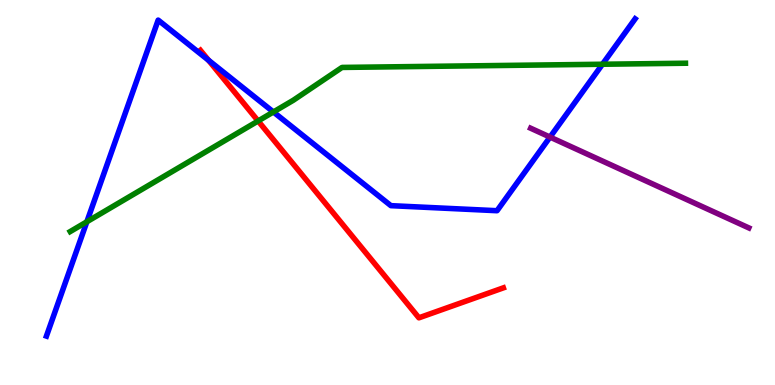[{'lines': ['blue', 'red'], 'intersections': [{'x': 2.69, 'y': 8.44}]}, {'lines': ['green', 'red'], 'intersections': [{'x': 3.33, 'y': 6.86}]}, {'lines': ['purple', 'red'], 'intersections': []}, {'lines': ['blue', 'green'], 'intersections': [{'x': 1.12, 'y': 4.24}, {'x': 3.53, 'y': 7.09}, {'x': 7.77, 'y': 8.33}]}, {'lines': ['blue', 'purple'], 'intersections': [{'x': 7.1, 'y': 6.44}]}, {'lines': ['green', 'purple'], 'intersections': []}]